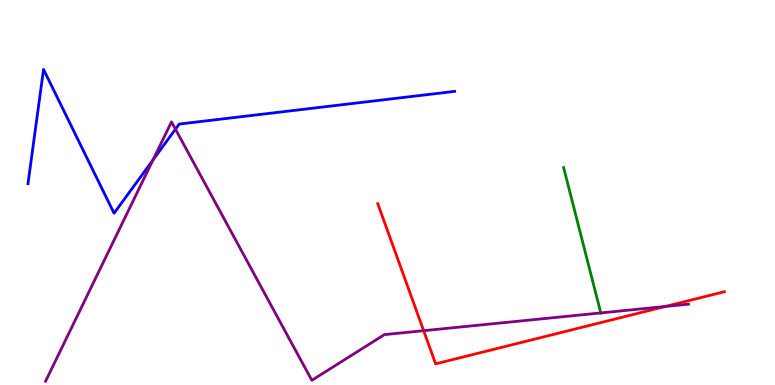[{'lines': ['blue', 'red'], 'intersections': []}, {'lines': ['green', 'red'], 'intersections': []}, {'lines': ['purple', 'red'], 'intersections': [{'x': 5.47, 'y': 1.41}, {'x': 8.59, 'y': 2.04}]}, {'lines': ['blue', 'green'], 'intersections': []}, {'lines': ['blue', 'purple'], 'intersections': [{'x': 1.97, 'y': 5.85}, {'x': 2.26, 'y': 6.64}]}, {'lines': ['green', 'purple'], 'intersections': [{'x': 7.75, 'y': 1.87}]}]